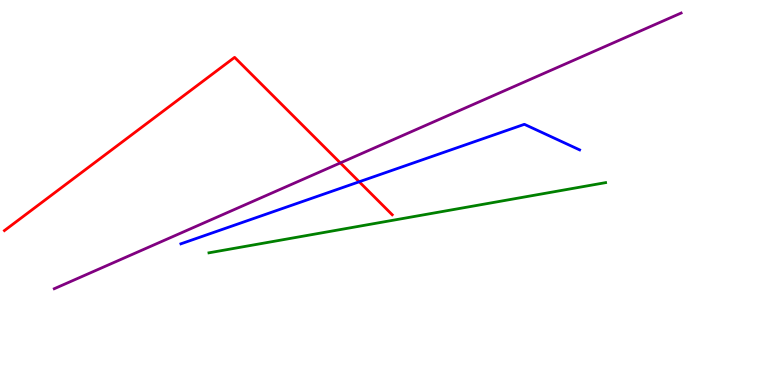[{'lines': ['blue', 'red'], 'intersections': [{'x': 4.63, 'y': 5.28}]}, {'lines': ['green', 'red'], 'intersections': []}, {'lines': ['purple', 'red'], 'intersections': [{'x': 4.39, 'y': 5.77}]}, {'lines': ['blue', 'green'], 'intersections': []}, {'lines': ['blue', 'purple'], 'intersections': []}, {'lines': ['green', 'purple'], 'intersections': []}]